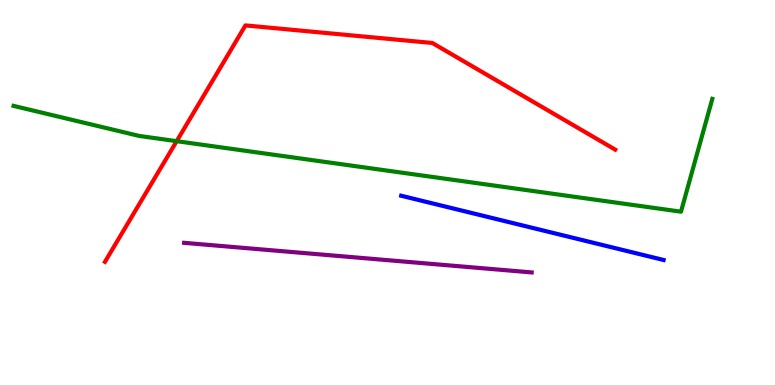[{'lines': ['blue', 'red'], 'intersections': []}, {'lines': ['green', 'red'], 'intersections': [{'x': 2.28, 'y': 6.33}]}, {'lines': ['purple', 'red'], 'intersections': []}, {'lines': ['blue', 'green'], 'intersections': []}, {'lines': ['blue', 'purple'], 'intersections': []}, {'lines': ['green', 'purple'], 'intersections': []}]